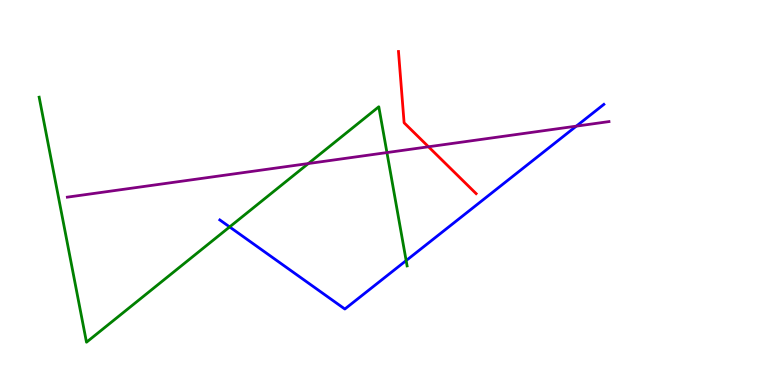[{'lines': ['blue', 'red'], 'intersections': []}, {'lines': ['green', 'red'], 'intersections': []}, {'lines': ['purple', 'red'], 'intersections': [{'x': 5.53, 'y': 6.19}]}, {'lines': ['blue', 'green'], 'intersections': [{'x': 2.96, 'y': 4.11}, {'x': 5.24, 'y': 3.23}]}, {'lines': ['blue', 'purple'], 'intersections': [{'x': 7.44, 'y': 6.72}]}, {'lines': ['green', 'purple'], 'intersections': [{'x': 3.98, 'y': 5.75}, {'x': 4.99, 'y': 6.04}]}]